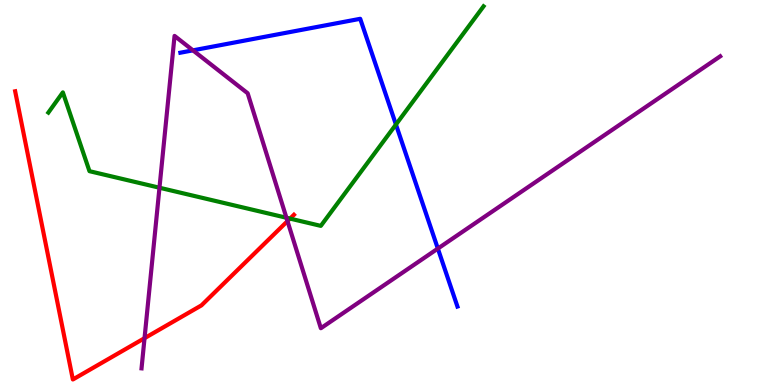[{'lines': ['blue', 'red'], 'intersections': []}, {'lines': ['green', 'red'], 'intersections': [{'x': 3.74, 'y': 4.32}]}, {'lines': ['purple', 'red'], 'intersections': [{'x': 1.87, 'y': 1.22}, {'x': 3.71, 'y': 4.26}]}, {'lines': ['blue', 'green'], 'intersections': [{'x': 5.11, 'y': 6.77}]}, {'lines': ['blue', 'purple'], 'intersections': [{'x': 2.49, 'y': 8.69}, {'x': 5.65, 'y': 3.54}]}, {'lines': ['green', 'purple'], 'intersections': [{'x': 2.06, 'y': 5.12}, {'x': 3.7, 'y': 4.34}]}]